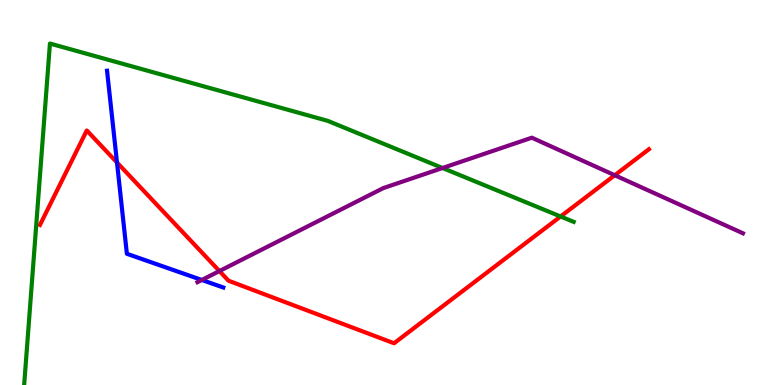[{'lines': ['blue', 'red'], 'intersections': [{'x': 1.51, 'y': 5.78}]}, {'lines': ['green', 'red'], 'intersections': [{'x': 7.23, 'y': 4.38}]}, {'lines': ['purple', 'red'], 'intersections': [{'x': 2.83, 'y': 2.96}, {'x': 7.93, 'y': 5.45}]}, {'lines': ['blue', 'green'], 'intersections': []}, {'lines': ['blue', 'purple'], 'intersections': [{'x': 2.6, 'y': 2.73}]}, {'lines': ['green', 'purple'], 'intersections': [{'x': 5.71, 'y': 5.64}]}]